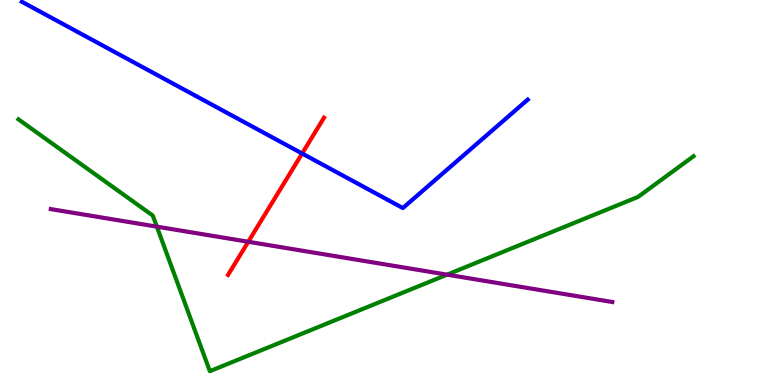[{'lines': ['blue', 'red'], 'intersections': [{'x': 3.9, 'y': 6.01}]}, {'lines': ['green', 'red'], 'intersections': []}, {'lines': ['purple', 'red'], 'intersections': [{'x': 3.2, 'y': 3.72}]}, {'lines': ['blue', 'green'], 'intersections': []}, {'lines': ['blue', 'purple'], 'intersections': []}, {'lines': ['green', 'purple'], 'intersections': [{'x': 2.02, 'y': 4.11}, {'x': 5.77, 'y': 2.87}]}]